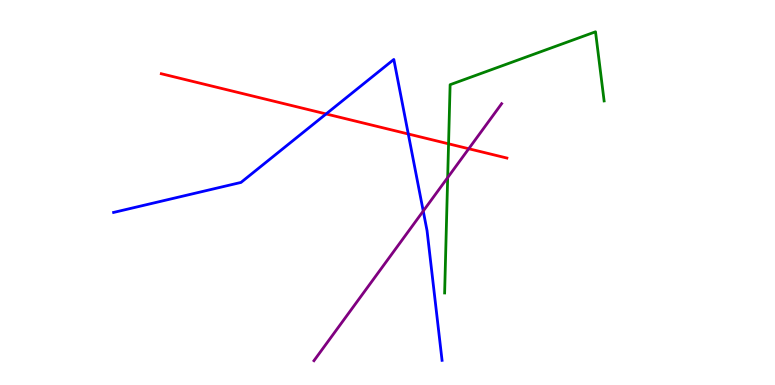[{'lines': ['blue', 'red'], 'intersections': [{'x': 4.21, 'y': 7.04}, {'x': 5.27, 'y': 6.52}]}, {'lines': ['green', 'red'], 'intersections': [{'x': 5.79, 'y': 6.26}]}, {'lines': ['purple', 'red'], 'intersections': [{'x': 6.05, 'y': 6.14}]}, {'lines': ['blue', 'green'], 'intersections': []}, {'lines': ['blue', 'purple'], 'intersections': [{'x': 5.46, 'y': 4.52}]}, {'lines': ['green', 'purple'], 'intersections': [{'x': 5.78, 'y': 5.39}]}]